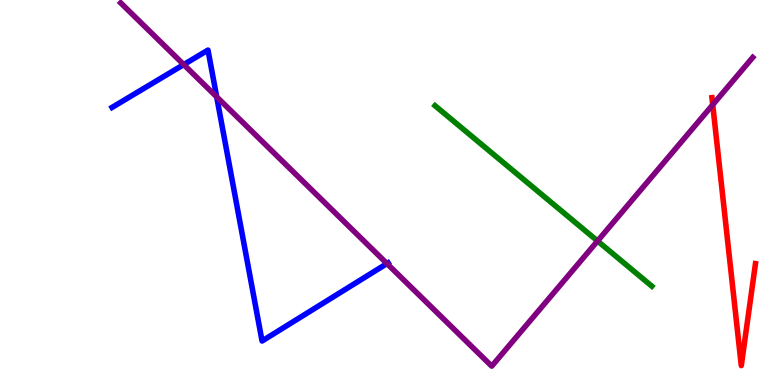[{'lines': ['blue', 'red'], 'intersections': []}, {'lines': ['green', 'red'], 'intersections': []}, {'lines': ['purple', 'red'], 'intersections': [{'x': 9.2, 'y': 7.28}]}, {'lines': ['blue', 'green'], 'intersections': []}, {'lines': ['blue', 'purple'], 'intersections': [{'x': 2.37, 'y': 8.32}, {'x': 2.8, 'y': 7.48}, {'x': 4.99, 'y': 3.15}]}, {'lines': ['green', 'purple'], 'intersections': [{'x': 7.71, 'y': 3.74}]}]